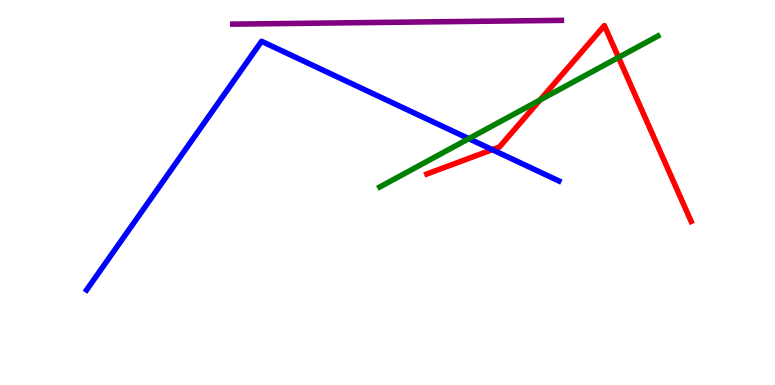[{'lines': ['blue', 'red'], 'intersections': [{'x': 6.35, 'y': 6.11}]}, {'lines': ['green', 'red'], 'intersections': [{'x': 6.97, 'y': 7.4}, {'x': 7.98, 'y': 8.51}]}, {'lines': ['purple', 'red'], 'intersections': []}, {'lines': ['blue', 'green'], 'intersections': [{'x': 6.05, 'y': 6.4}]}, {'lines': ['blue', 'purple'], 'intersections': []}, {'lines': ['green', 'purple'], 'intersections': []}]